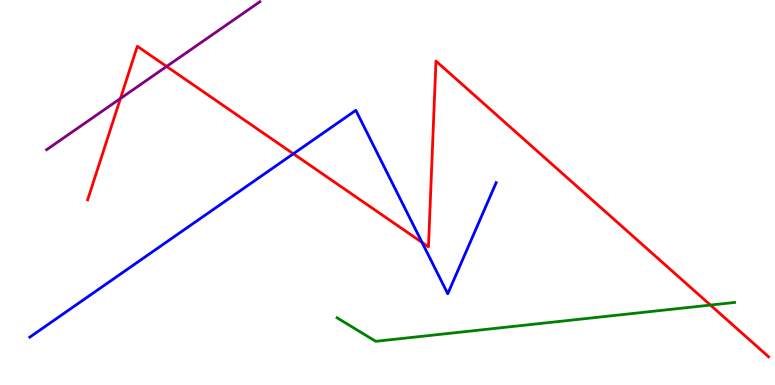[{'lines': ['blue', 'red'], 'intersections': [{'x': 3.79, 'y': 6.01}, {'x': 5.45, 'y': 3.7}]}, {'lines': ['green', 'red'], 'intersections': [{'x': 9.17, 'y': 2.08}]}, {'lines': ['purple', 'red'], 'intersections': [{'x': 1.55, 'y': 7.44}, {'x': 2.15, 'y': 8.27}]}, {'lines': ['blue', 'green'], 'intersections': []}, {'lines': ['blue', 'purple'], 'intersections': []}, {'lines': ['green', 'purple'], 'intersections': []}]